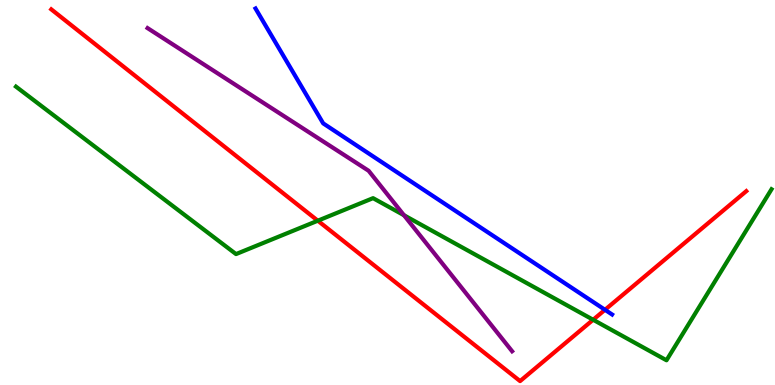[{'lines': ['blue', 'red'], 'intersections': [{'x': 7.81, 'y': 1.95}]}, {'lines': ['green', 'red'], 'intersections': [{'x': 4.1, 'y': 4.27}, {'x': 7.65, 'y': 1.69}]}, {'lines': ['purple', 'red'], 'intersections': []}, {'lines': ['blue', 'green'], 'intersections': []}, {'lines': ['blue', 'purple'], 'intersections': []}, {'lines': ['green', 'purple'], 'intersections': [{'x': 5.21, 'y': 4.41}]}]